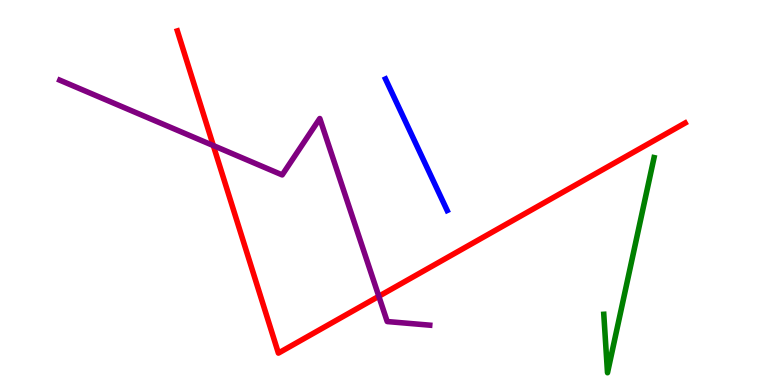[{'lines': ['blue', 'red'], 'intersections': []}, {'lines': ['green', 'red'], 'intersections': []}, {'lines': ['purple', 'red'], 'intersections': [{'x': 2.75, 'y': 6.22}, {'x': 4.89, 'y': 2.3}]}, {'lines': ['blue', 'green'], 'intersections': []}, {'lines': ['blue', 'purple'], 'intersections': []}, {'lines': ['green', 'purple'], 'intersections': []}]